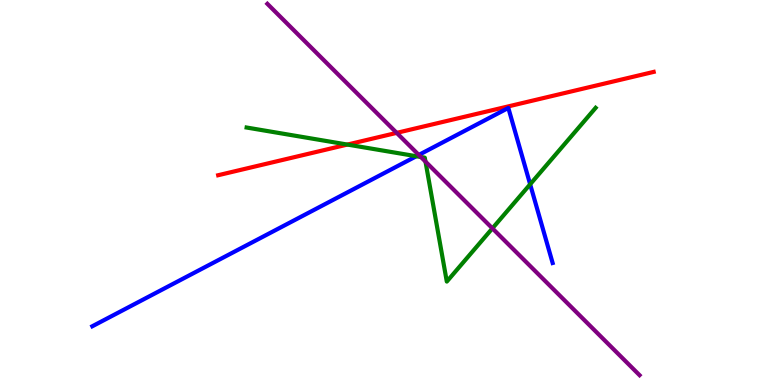[{'lines': ['blue', 'red'], 'intersections': []}, {'lines': ['green', 'red'], 'intersections': [{'x': 4.48, 'y': 6.25}]}, {'lines': ['purple', 'red'], 'intersections': [{'x': 5.12, 'y': 6.55}]}, {'lines': ['blue', 'green'], 'intersections': [{'x': 5.37, 'y': 5.94}, {'x': 6.84, 'y': 5.21}]}, {'lines': ['blue', 'purple'], 'intersections': [{'x': 5.4, 'y': 5.98}]}, {'lines': ['green', 'purple'], 'intersections': [{'x': 5.43, 'y': 5.92}, {'x': 5.49, 'y': 5.8}, {'x': 6.35, 'y': 4.07}]}]